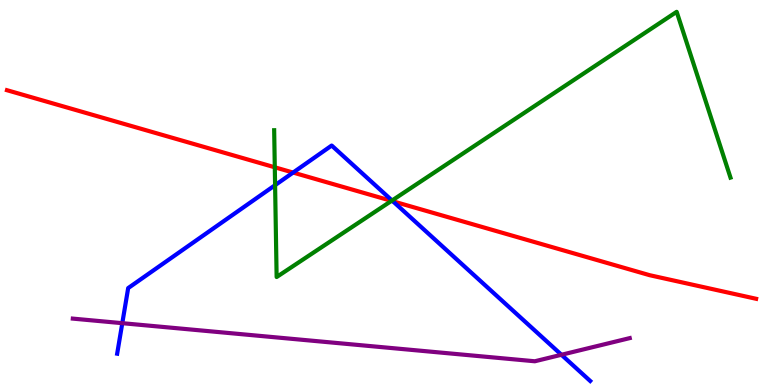[{'lines': ['blue', 'red'], 'intersections': [{'x': 3.78, 'y': 5.52}, {'x': 5.07, 'y': 4.77}]}, {'lines': ['green', 'red'], 'intersections': [{'x': 3.55, 'y': 5.65}, {'x': 5.05, 'y': 4.78}]}, {'lines': ['purple', 'red'], 'intersections': []}, {'lines': ['blue', 'green'], 'intersections': [{'x': 3.55, 'y': 5.19}, {'x': 5.06, 'y': 4.79}]}, {'lines': ['blue', 'purple'], 'intersections': [{'x': 1.58, 'y': 1.61}, {'x': 7.24, 'y': 0.785}]}, {'lines': ['green', 'purple'], 'intersections': []}]